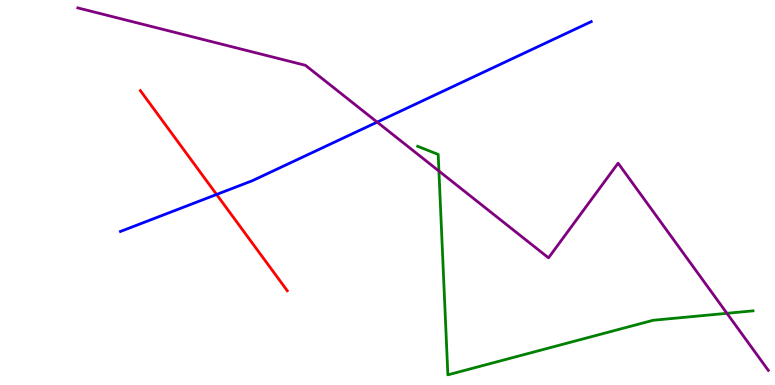[{'lines': ['blue', 'red'], 'intersections': [{'x': 2.79, 'y': 4.95}]}, {'lines': ['green', 'red'], 'intersections': []}, {'lines': ['purple', 'red'], 'intersections': []}, {'lines': ['blue', 'green'], 'intersections': []}, {'lines': ['blue', 'purple'], 'intersections': [{'x': 4.87, 'y': 6.83}]}, {'lines': ['green', 'purple'], 'intersections': [{'x': 5.66, 'y': 5.56}, {'x': 9.38, 'y': 1.86}]}]